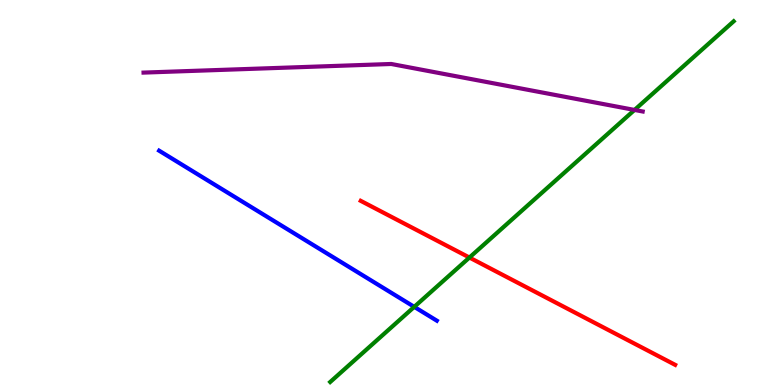[{'lines': ['blue', 'red'], 'intersections': []}, {'lines': ['green', 'red'], 'intersections': [{'x': 6.06, 'y': 3.31}]}, {'lines': ['purple', 'red'], 'intersections': []}, {'lines': ['blue', 'green'], 'intersections': [{'x': 5.35, 'y': 2.03}]}, {'lines': ['blue', 'purple'], 'intersections': []}, {'lines': ['green', 'purple'], 'intersections': [{'x': 8.19, 'y': 7.14}]}]